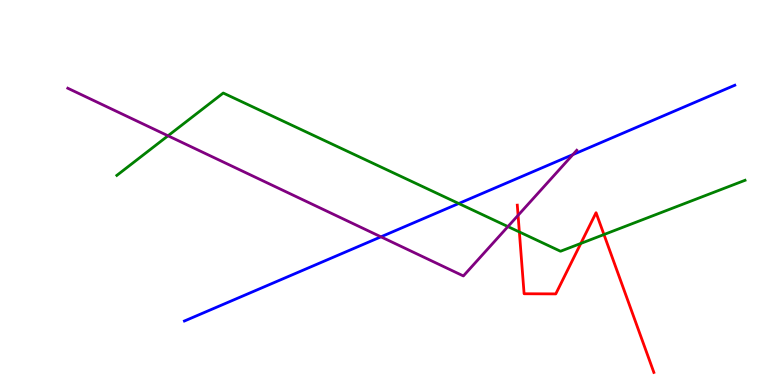[{'lines': ['blue', 'red'], 'intersections': []}, {'lines': ['green', 'red'], 'intersections': [{'x': 6.7, 'y': 3.98}, {'x': 7.49, 'y': 3.68}, {'x': 7.79, 'y': 3.91}]}, {'lines': ['purple', 'red'], 'intersections': [{'x': 6.68, 'y': 4.41}]}, {'lines': ['blue', 'green'], 'intersections': [{'x': 5.92, 'y': 4.71}]}, {'lines': ['blue', 'purple'], 'intersections': [{'x': 4.92, 'y': 3.85}, {'x': 7.39, 'y': 5.98}]}, {'lines': ['green', 'purple'], 'intersections': [{'x': 2.17, 'y': 6.47}, {'x': 6.55, 'y': 4.11}]}]